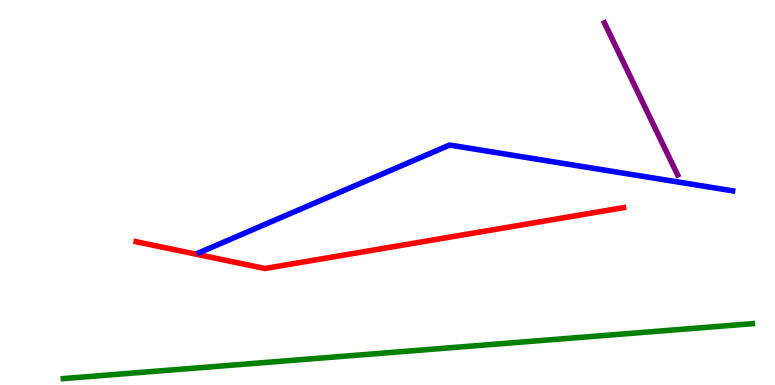[{'lines': ['blue', 'red'], 'intersections': []}, {'lines': ['green', 'red'], 'intersections': []}, {'lines': ['purple', 'red'], 'intersections': []}, {'lines': ['blue', 'green'], 'intersections': []}, {'lines': ['blue', 'purple'], 'intersections': []}, {'lines': ['green', 'purple'], 'intersections': []}]